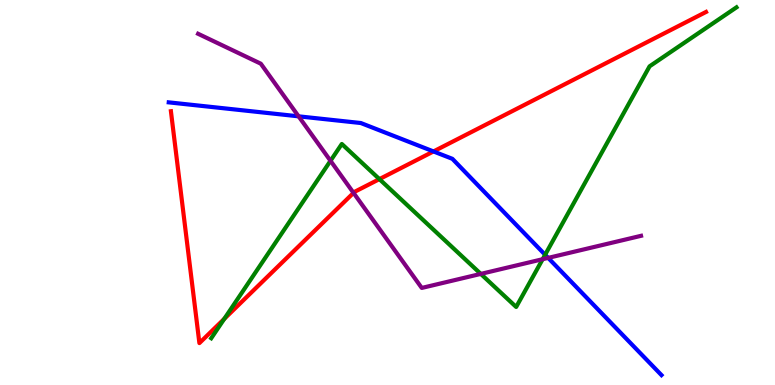[{'lines': ['blue', 'red'], 'intersections': [{'x': 5.59, 'y': 6.07}]}, {'lines': ['green', 'red'], 'intersections': [{'x': 2.89, 'y': 1.72}, {'x': 4.9, 'y': 5.35}]}, {'lines': ['purple', 'red'], 'intersections': [{'x': 4.56, 'y': 4.99}]}, {'lines': ['blue', 'green'], 'intersections': [{'x': 7.03, 'y': 3.38}]}, {'lines': ['blue', 'purple'], 'intersections': [{'x': 3.85, 'y': 6.98}, {'x': 7.07, 'y': 3.3}]}, {'lines': ['green', 'purple'], 'intersections': [{'x': 4.26, 'y': 5.82}, {'x': 6.2, 'y': 2.89}, {'x': 7.0, 'y': 3.27}]}]